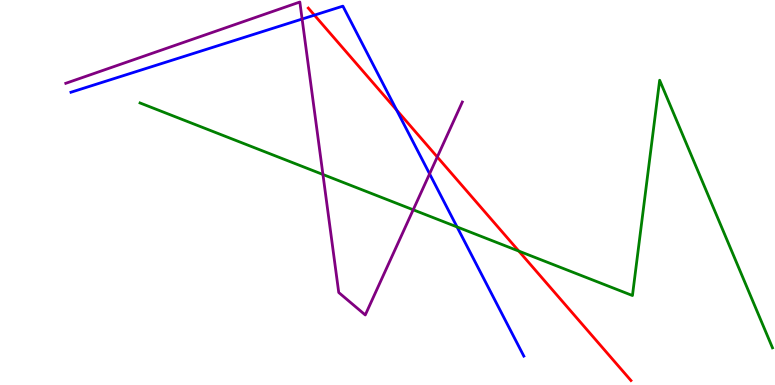[{'lines': ['blue', 'red'], 'intersections': [{'x': 4.06, 'y': 9.61}, {'x': 5.12, 'y': 7.14}]}, {'lines': ['green', 'red'], 'intersections': [{'x': 6.69, 'y': 3.48}]}, {'lines': ['purple', 'red'], 'intersections': [{'x': 5.64, 'y': 5.92}]}, {'lines': ['blue', 'green'], 'intersections': [{'x': 5.9, 'y': 4.11}]}, {'lines': ['blue', 'purple'], 'intersections': [{'x': 3.9, 'y': 9.51}, {'x': 5.54, 'y': 5.48}]}, {'lines': ['green', 'purple'], 'intersections': [{'x': 4.17, 'y': 5.47}, {'x': 5.33, 'y': 4.55}]}]